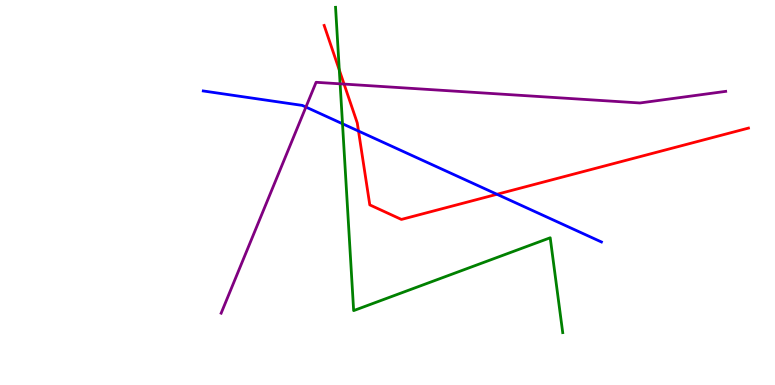[{'lines': ['blue', 'red'], 'intersections': [{'x': 4.63, 'y': 6.6}, {'x': 6.41, 'y': 4.95}]}, {'lines': ['green', 'red'], 'intersections': [{'x': 4.38, 'y': 8.18}]}, {'lines': ['purple', 'red'], 'intersections': [{'x': 4.44, 'y': 7.82}]}, {'lines': ['blue', 'green'], 'intersections': [{'x': 4.42, 'y': 6.79}]}, {'lines': ['blue', 'purple'], 'intersections': [{'x': 3.95, 'y': 7.22}]}, {'lines': ['green', 'purple'], 'intersections': [{'x': 4.39, 'y': 7.82}]}]